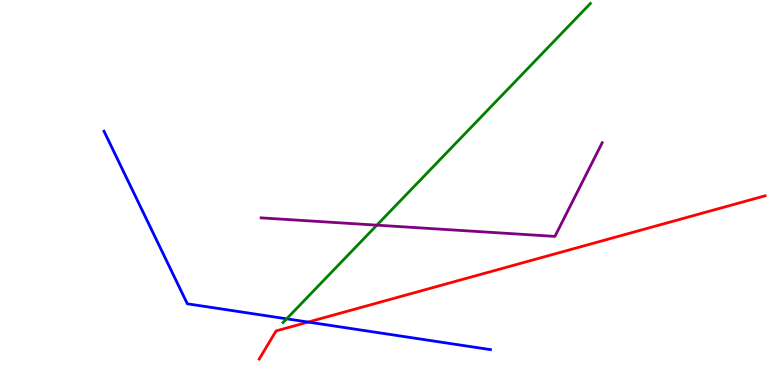[{'lines': ['blue', 'red'], 'intersections': [{'x': 3.98, 'y': 1.63}]}, {'lines': ['green', 'red'], 'intersections': []}, {'lines': ['purple', 'red'], 'intersections': []}, {'lines': ['blue', 'green'], 'intersections': [{'x': 3.7, 'y': 1.72}]}, {'lines': ['blue', 'purple'], 'intersections': []}, {'lines': ['green', 'purple'], 'intersections': [{'x': 4.86, 'y': 4.15}]}]